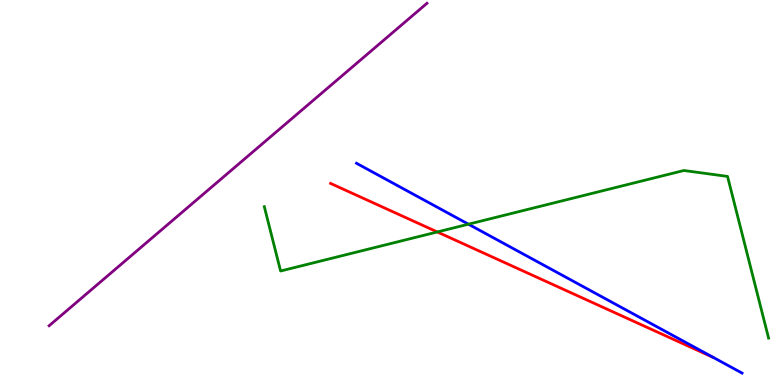[{'lines': ['blue', 'red'], 'intersections': []}, {'lines': ['green', 'red'], 'intersections': [{'x': 5.64, 'y': 3.98}]}, {'lines': ['purple', 'red'], 'intersections': []}, {'lines': ['blue', 'green'], 'intersections': [{'x': 6.04, 'y': 4.18}]}, {'lines': ['blue', 'purple'], 'intersections': []}, {'lines': ['green', 'purple'], 'intersections': []}]